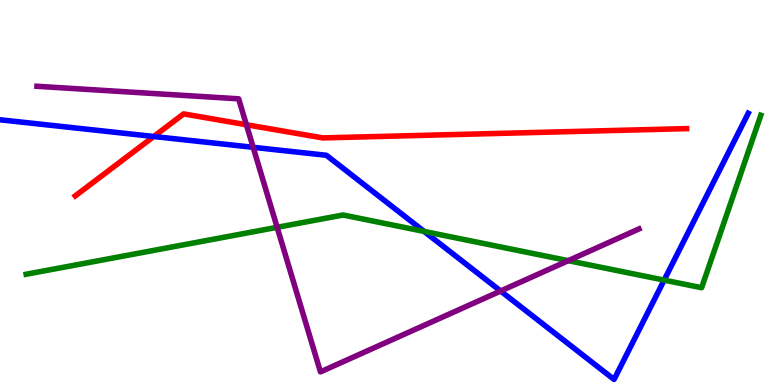[{'lines': ['blue', 'red'], 'intersections': [{'x': 1.98, 'y': 6.45}]}, {'lines': ['green', 'red'], 'intersections': []}, {'lines': ['purple', 'red'], 'intersections': [{'x': 3.18, 'y': 6.76}]}, {'lines': ['blue', 'green'], 'intersections': [{'x': 5.47, 'y': 3.99}, {'x': 8.57, 'y': 2.72}]}, {'lines': ['blue', 'purple'], 'intersections': [{'x': 3.27, 'y': 6.17}, {'x': 6.46, 'y': 2.44}]}, {'lines': ['green', 'purple'], 'intersections': [{'x': 3.58, 'y': 4.1}, {'x': 7.33, 'y': 3.23}]}]